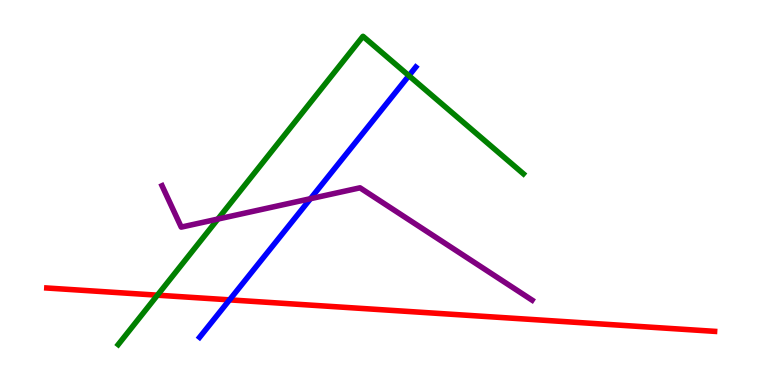[{'lines': ['blue', 'red'], 'intersections': [{'x': 2.96, 'y': 2.21}]}, {'lines': ['green', 'red'], 'intersections': [{'x': 2.03, 'y': 2.33}]}, {'lines': ['purple', 'red'], 'intersections': []}, {'lines': ['blue', 'green'], 'intersections': [{'x': 5.28, 'y': 8.03}]}, {'lines': ['blue', 'purple'], 'intersections': [{'x': 4.01, 'y': 4.84}]}, {'lines': ['green', 'purple'], 'intersections': [{'x': 2.81, 'y': 4.31}]}]